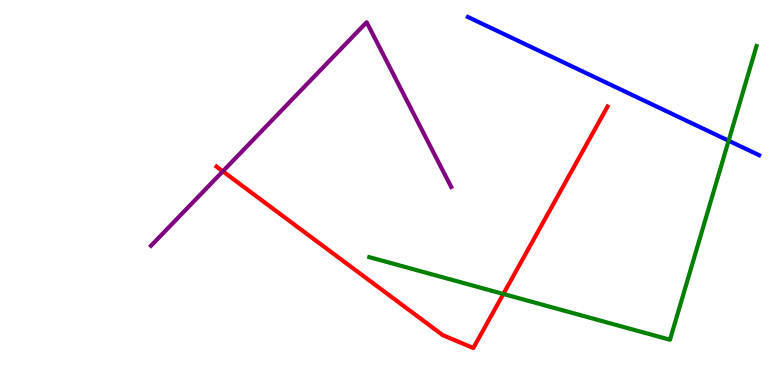[{'lines': ['blue', 'red'], 'intersections': []}, {'lines': ['green', 'red'], 'intersections': [{'x': 6.49, 'y': 2.36}]}, {'lines': ['purple', 'red'], 'intersections': [{'x': 2.88, 'y': 5.55}]}, {'lines': ['blue', 'green'], 'intersections': [{'x': 9.4, 'y': 6.35}]}, {'lines': ['blue', 'purple'], 'intersections': []}, {'lines': ['green', 'purple'], 'intersections': []}]